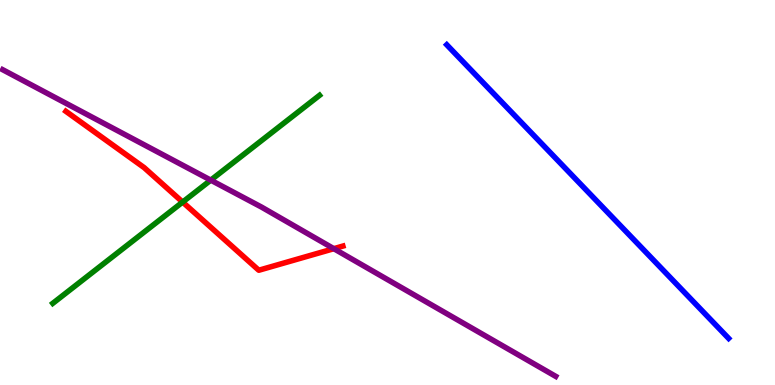[{'lines': ['blue', 'red'], 'intersections': []}, {'lines': ['green', 'red'], 'intersections': [{'x': 2.36, 'y': 4.75}]}, {'lines': ['purple', 'red'], 'intersections': [{'x': 4.31, 'y': 3.54}]}, {'lines': ['blue', 'green'], 'intersections': []}, {'lines': ['blue', 'purple'], 'intersections': []}, {'lines': ['green', 'purple'], 'intersections': [{'x': 2.72, 'y': 5.32}]}]